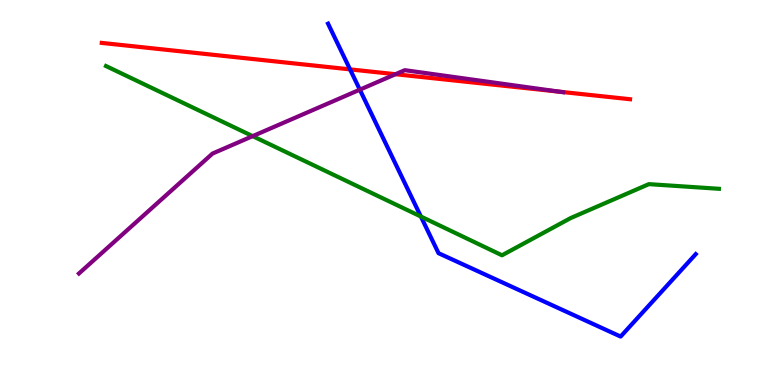[{'lines': ['blue', 'red'], 'intersections': [{'x': 4.52, 'y': 8.2}]}, {'lines': ['green', 'red'], 'intersections': []}, {'lines': ['purple', 'red'], 'intersections': [{'x': 5.1, 'y': 8.07}, {'x': 7.23, 'y': 7.62}]}, {'lines': ['blue', 'green'], 'intersections': [{'x': 5.43, 'y': 4.38}]}, {'lines': ['blue', 'purple'], 'intersections': [{'x': 4.64, 'y': 7.67}]}, {'lines': ['green', 'purple'], 'intersections': [{'x': 3.26, 'y': 6.46}]}]